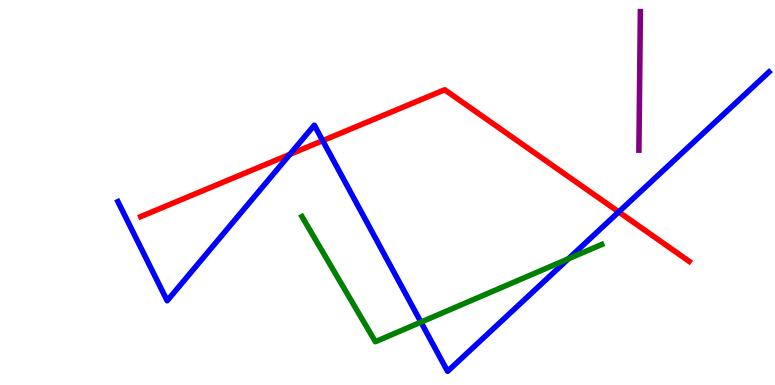[{'lines': ['blue', 'red'], 'intersections': [{'x': 3.74, 'y': 5.99}, {'x': 4.16, 'y': 6.35}, {'x': 7.98, 'y': 4.5}]}, {'lines': ['green', 'red'], 'intersections': []}, {'lines': ['purple', 'red'], 'intersections': []}, {'lines': ['blue', 'green'], 'intersections': [{'x': 5.43, 'y': 1.63}, {'x': 7.33, 'y': 3.28}]}, {'lines': ['blue', 'purple'], 'intersections': []}, {'lines': ['green', 'purple'], 'intersections': []}]